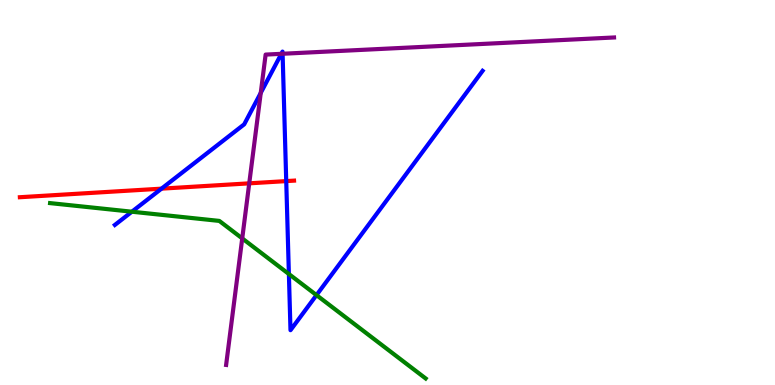[{'lines': ['blue', 'red'], 'intersections': [{'x': 2.08, 'y': 5.1}, {'x': 3.69, 'y': 5.3}]}, {'lines': ['green', 'red'], 'intersections': []}, {'lines': ['purple', 'red'], 'intersections': [{'x': 3.22, 'y': 5.24}]}, {'lines': ['blue', 'green'], 'intersections': [{'x': 1.7, 'y': 4.5}, {'x': 3.73, 'y': 2.88}, {'x': 4.08, 'y': 2.33}]}, {'lines': ['blue', 'purple'], 'intersections': [{'x': 3.36, 'y': 7.59}, {'x': 3.63, 'y': 8.6}, {'x': 3.65, 'y': 8.6}]}, {'lines': ['green', 'purple'], 'intersections': [{'x': 3.13, 'y': 3.81}]}]